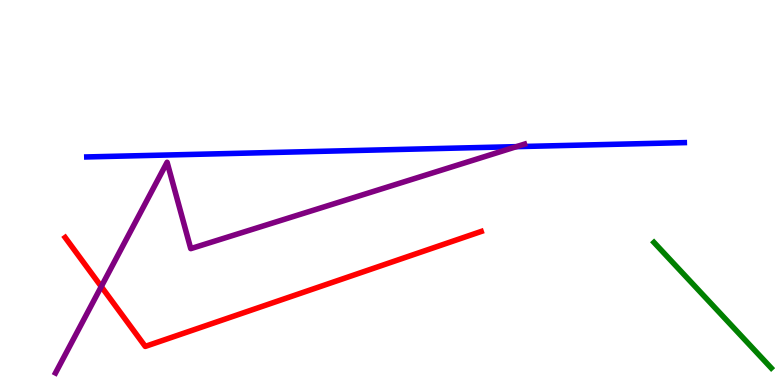[{'lines': ['blue', 'red'], 'intersections': []}, {'lines': ['green', 'red'], 'intersections': []}, {'lines': ['purple', 'red'], 'intersections': [{'x': 1.31, 'y': 2.56}]}, {'lines': ['blue', 'green'], 'intersections': []}, {'lines': ['blue', 'purple'], 'intersections': [{'x': 6.66, 'y': 6.19}]}, {'lines': ['green', 'purple'], 'intersections': []}]